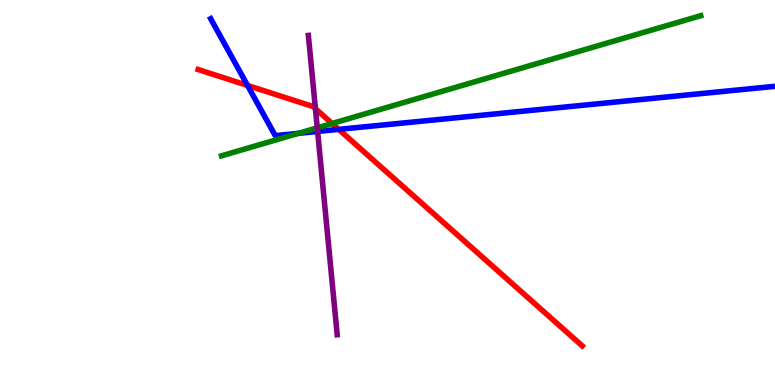[{'lines': ['blue', 'red'], 'intersections': [{'x': 3.19, 'y': 7.78}, {'x': 4.37, 'y': 6.64}]}, {'lines': ['green', 'red'], 'intersections': [{'x': 4.28, 'y': 6.79}]}, {'lines': ['purple', 'red'], 'intersections': [{'x': 4.07, 'y': 7.18}]}, {'lines': ['blue', 'green'], 'intersections': [{'x': 3.85, 'y': 6.54}]}, {'lines': ['blue', 'purple'], 'intersections': [{'x': 4.1, 'y': 6.59}]}, {'lines': ['green', 'purple'], 'intersections': [{'x': 4.09, 'y': 6.68}]}]